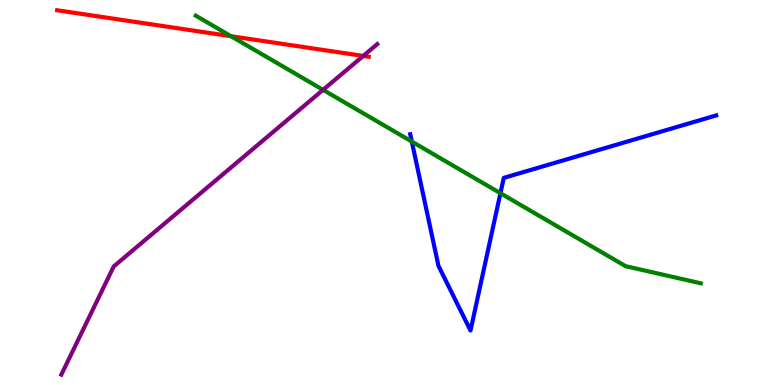[{'lines': ['blue', 'red'], 'intersections': []}, {'lines': ['green', 'red'], 'intersections': [{'x': 2.98, 'y': 9.06}]}, {'lines': ['purple', 'red'], 'intersections': [{'x': 4.69, 'y': 8.55}]}, {'lines': ['blue', 'green'], 'intersections': [{'x': 5.31, 'y': 6.32}, {'x': 6.46, 'y': 4.98}]}, {'lines': ['blue', 'purple'], 'intersections': []}, {'lines': ['green', 'purple'], 'intersections': [{'x': 4.17, 'y': 7.67}]}]